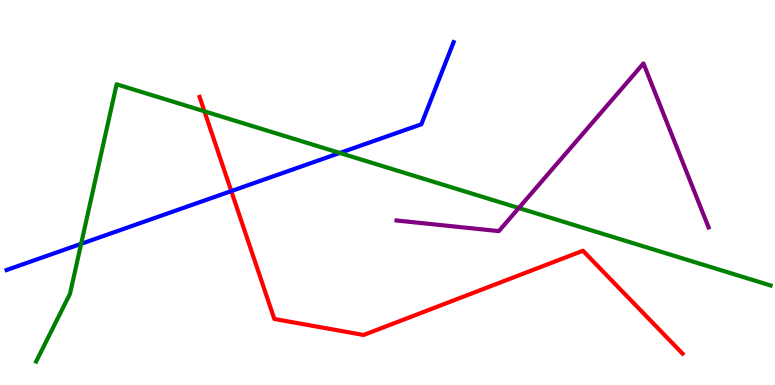[{'lines': ['blue', 'red'], 'intersections': [{'x': 2.98, 'y': 5.04}]}, {'lines': ['green', 'red'], 'intersections': [{'x': 2.64, 'y': 7.11}]}, {'lines': ['purple', 'red'], 'intersections': []}, {'lines': ['blue', 'green'], 'intersections': [{'x': 1.05, 'y': 3.67}, {'x': 4.38, 'y': 6.03}]}, {'lines': ['blue', 'purple'], 'intersections': []}, {'lines': ['green', 'purple'], 'intersections': [{'x': 6.69, 'y': 4.6}]}]